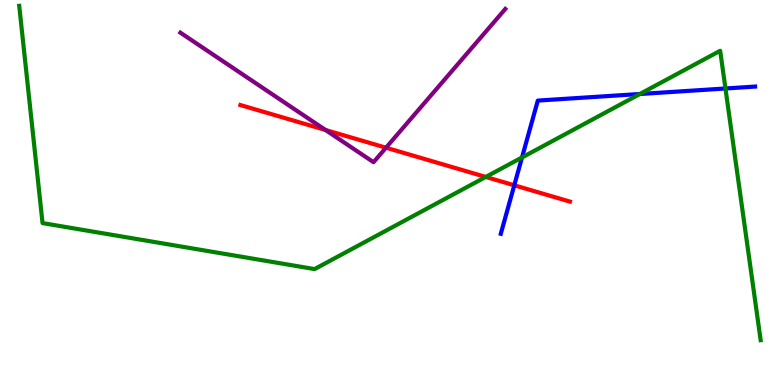[{'lines': ['blue', 'red'], 'intersections': [{'x': 6.64, 'y': 5.19}]}, {'lines': ['green', 'red'], 'intersections': [{'x': 6.27, 'y': 5.4}]}, {'lines': ['purple', 'red'], 'intersections': [{'x': 4.2, 'y': 6.62}, {'x': 4.98, 'y': 6.16}]}, {'lines': ['blue', 'green'], 'intersections': [{'x': 6.74, 'y': 5.91}, {'x': 8.26, 'y': 7.56}, {'x': 9.36, 'y': 7.7}]}, {'lines': ['blue', 'purple'], 'intersections': []}, {'lines': ['green', 'purple'], 'intersections': []}]